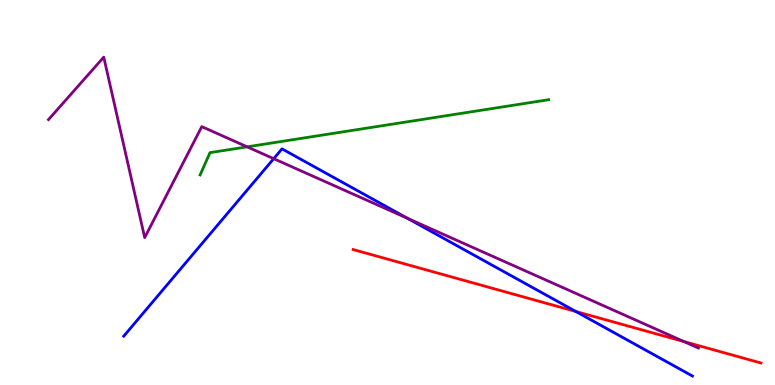[{'lines': ['blue', 'red'], 'intersections': [{'x': 7.43, 'y': 1.91}]}, {'lines': ['green', 'red'], 'intersections': []}, {'lines': ['purple', 'red'], 'intersections': [{'x': 8.83, 'y': 1.13}]}, {'lines': ['blue', 'green'], 'intersections': []}, {'lines': ['blue', 'purple'], 'intersections': [{'x': 3.53, 'y': 5.88}, {'x': 5.26, 'y': 4.33}]}, {'lines': ['green', 'purple'], 'intersections': [{'x': 3.19, 'y': 6.19}]}]